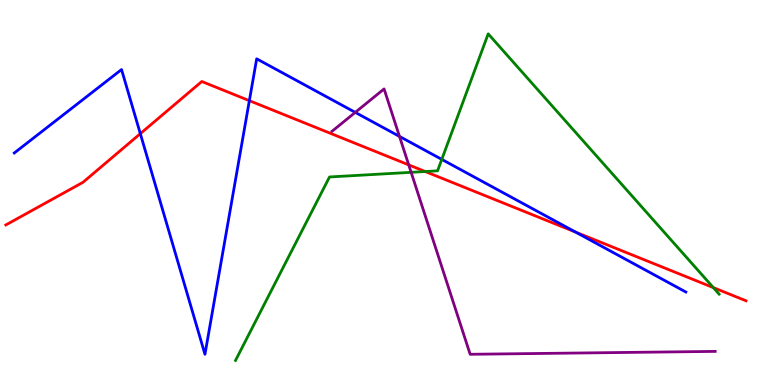[{'lines': ['blue', 'red'], 'intersections': [{'x': 1.81, 'y': 6.53}, {'x': 3.22, 'y': 7.39}, {'x': 7.43, 'y': 3.97}]}, {'lines': ['green', 'red'], 'intersections': [{'x': 5.49, 'y': 5.54}, {'x': 9.2, 'y': 2.53}]}, {'lines': ['purple', 'red'], 'intersections': [{'x': 5.27, 'y': 5.72}]}, {'lines': ['blue', 'green'], 'intersections': [{'x': 5.7, 'y': 5.86}]}, {'lines': ['blue', 'purple'], 'intersections': [{'x': 4.58, 'y': 7.08}, {'x': 5.15, 'y': 6.46}]}, {'lines': ['green', 'purple'], 'intersections': [{'x': 5.3, 'y': 5.52}]}]